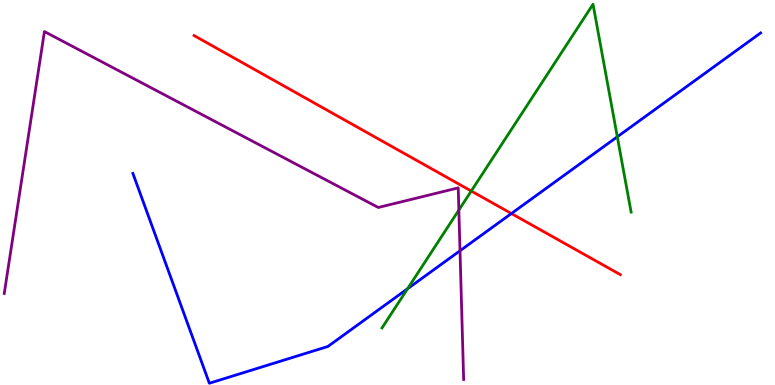[{'lines': ['blue', 'red'], 'intersections': [{'x': 6.6, 'y': 4.45}]}, {'lines': ['green', 'red'], 'intersections': [{'x': 6.08, 'y': 5.04}]}, {'lines': ['purple', 'red'], 'intersections': []}, {'lines': ['blue', 'green'], 'intersections': [{'x': 5.26, 'y': 2.5}, {'x': 7.97, 'y': 6.45}]}, {'lines': ['blue', 'purple'], 'intersections': [{'x': 5.94, 'y': 3.49}]}, {'lines': ['green', 'purple'], 'intersections': [{'x': 5.92, 'y': 4.54}]}]